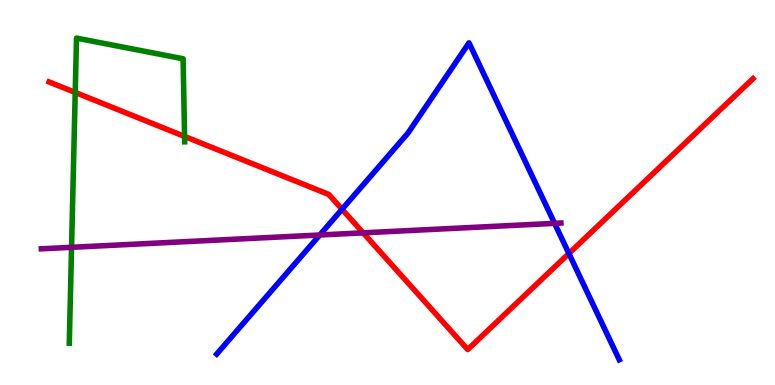[{'lines': ['blue', 'red'], 'intersections': [{'x': 4.41, 'y': 4.56}, {'x': 7.34, 'y': 3.42}]}, {'lines': ['green', 'red'], 'intersections': [{'x': 0.971, 'y': 7.6}, {'x': 2.38, 'y': 6.46}]}, {'lines': ['purple', 'red'], 'intersections': [{'x': 4.69, 'y': 3.95}]}, {'lines': ['blue', 'green'], 'intersections': []}, {'lines': ['blue', 'purple'], 'intersections': [{'x': 4.13, 'y': 3.9}, {'x': 7.16, 'y': 4.2}]}, {'lines': ['green', 'purple'], 'intersections': [{'x': 0.923, 'y': 3.58}]}]